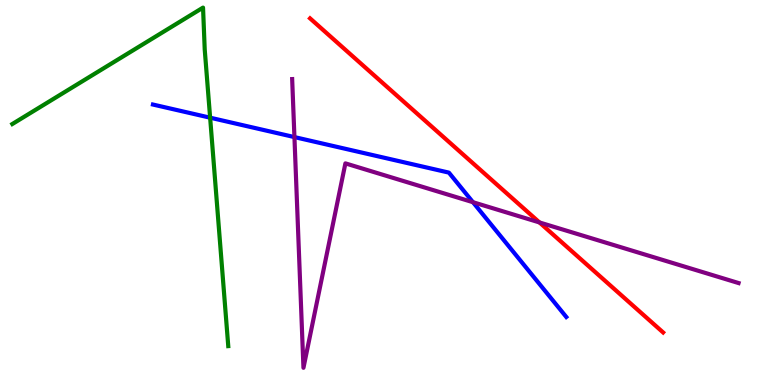[{'lines': ['blue', 'red'], 'intersections': []}, {'lines': ['green', 'red'], 'intersections': []}, {'lines': ['purple', 'red'], 'intersections': [{'x': 6.96, 'y': 4.22}]}, {'lines': ['blue', 'green'], 'intersections': [{'x': 2.71, 'y': 6.94}]}, {'lines': ['blue', 'purple'], 'intersections': [{'x': 3.8, 'y': 6.44}, {'x': 6.1, 'y': 4.75}]}, {'lines': ['green', 'purple'], 'intersections': []}]